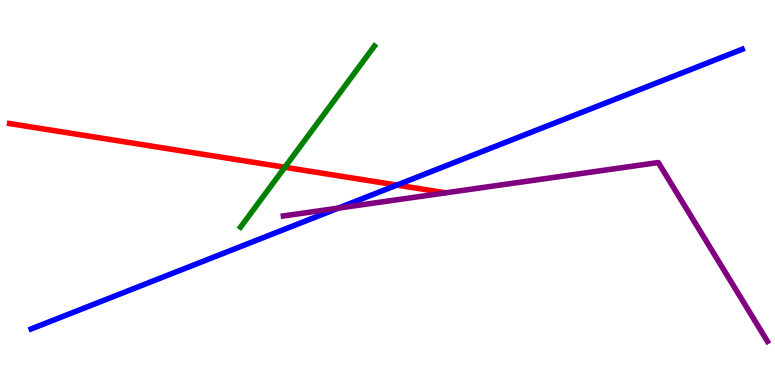[{'lines': ['blue', 'red'], 'intersections': [{'x': 5.12, 'y': 5.19}]}, {'lines': ['green', 'red'], 'intersections': [{'x': 3.68, 'y': 5.66}]}, {'lines': ['purple', 'red'], 'intersections': []}, {'lines': ['blue', 'green'], 'intersections': []}, {'lines': ['blue', 'purple'], 'intersections': [{'x': 4.37, 'y': 4.59}]}, {'lines': ['green', 'purple'], 'intersections': []}]